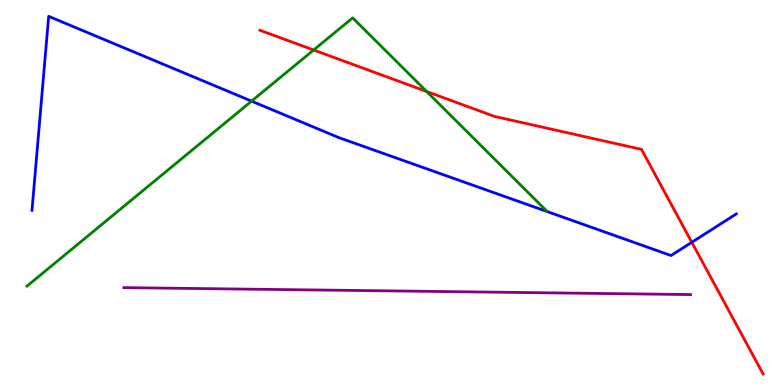[{'lines': ['blue', 'red'], 'intersections': [{'x': 8.93, 'y': 3.71}]}, {'lines': ['green', 'red'], 'intersections': [{'x': 4.05, 'y': 8.7}, {'x': 5.51, 'y': 7.62}]}, {'lines': ['purple', 'red'], 'intersections': []}, {'lines': ['blue', 'green'], 'intersections': [{'x': 3.25, 'y': 7.37}]}, {'lines': ['blue', 'purple'], 'intersections': []}, {'lines': ['green', 'purple'], 'intersections': []}]